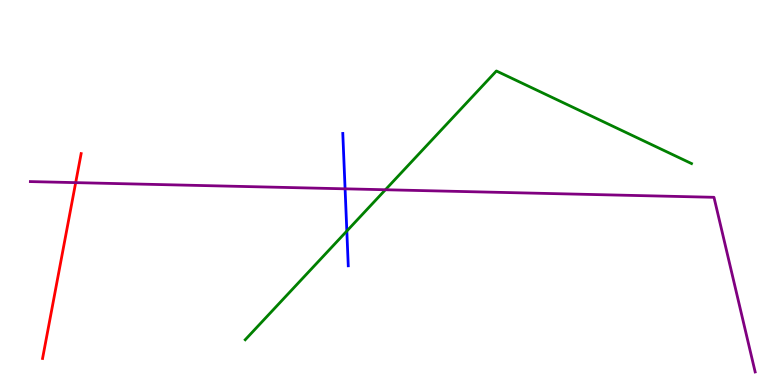[{'lines': ['blue', 'red'], 'intersections': []}, {'lines': ['green', 'red'], 'intersections': []}, {'lines': ['purple', 'red'], 'intersections': [{'x': 0.977, 'y': 5.26}]}, {'lines': ['blue', 'green'], 'intersections': [{'x': 4.48, 'y': 4.0}]}, {'lines': ['blue', 'purple'], 'intersections': [{'x': 4.45, 'y': 5.1}]}, {'lines': ['green', 'purple'], 'intersections': [{'x': 4.97, 'y': 5.07}]}]